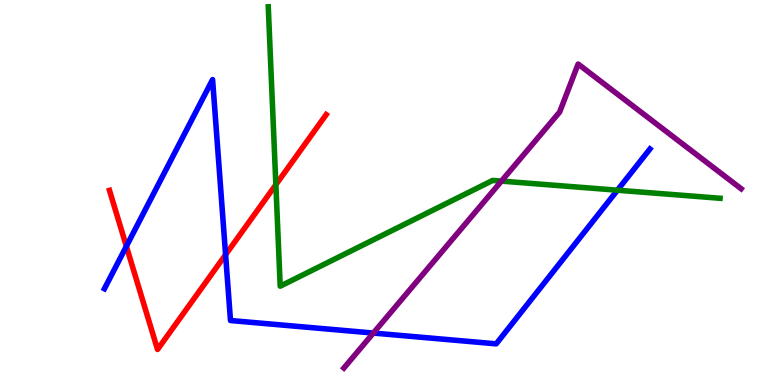[{'lines': ['blue', 'red'], 'intersections': [{'x': 1.63, 'y': 3.6}, {'x': 2.91, 'y': 3.38}]}, {'lines': ['green', 'red'], 'intersections': [{'x': 3.56, 'y': 5.2}]}, {'lines': ['purple', 'red'], 'intersections': []}, {'lines': ['blue', 'green'], 'intersections': [{'x': 7.97, 'y': 5.06}]}, {'lines': ['blue', 'purple'], 'intersections': [{'x': 4.82, 'y': 1.35}]}, {'lines': ['green', 'purple'], 'intersections': [{'x': 6.47, 'y': 5.3}]}]